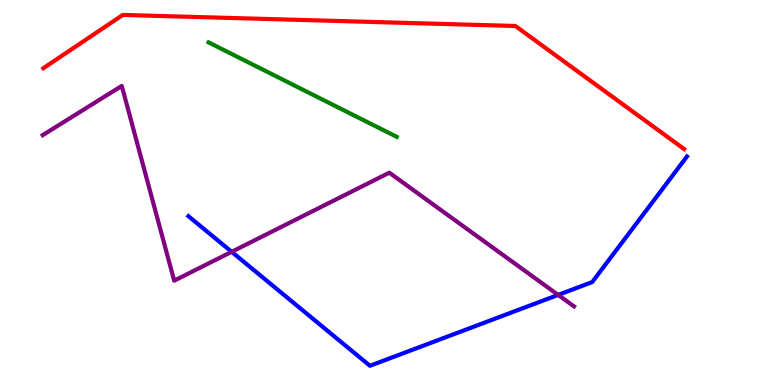[{'lines': ['blue', 'red'], 'intersections': []}, {'lines': ['green', 'red'], 'intersections': []}, {'lines': ['purple', 'red'], 'intersections': []}, {'lines': ['blue', 'green'], 'intersections': []}, {'lines': ['blue', 'purple'], 'intersections': [{'x': 2.99, 'y': 3.46}, {'x': 7.2, 'y': 2.34}]}, {'lines': ['green', 'purple'], 'intersections': []}]